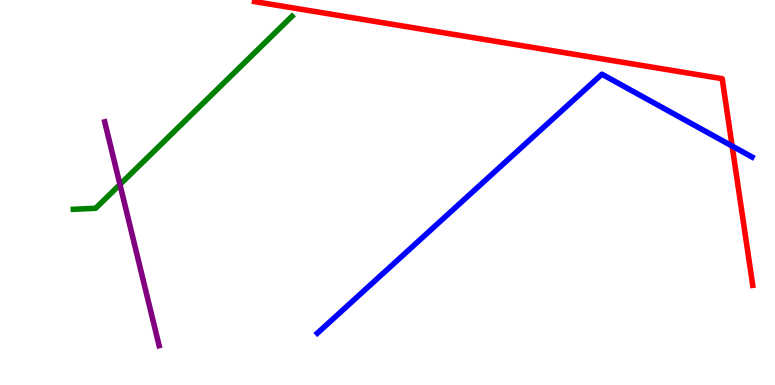[{'lines': ['blue', 'red'], 'intersections': [{'x': 9.45, 'y': 6.21}]}, {'lines': ['green', 'red'], 'intersections': []}, {'lines': ['purple', 'red'], 'intersections': []}, {'lines': ['blue', 'green'], 'intersections': []}, {'lines': ['blue', 'purple'], 'intersections': []}, {'lines': ['green', 'purple'], 'intersections': [{'x': 1.55, 'y': 5.21}]}]